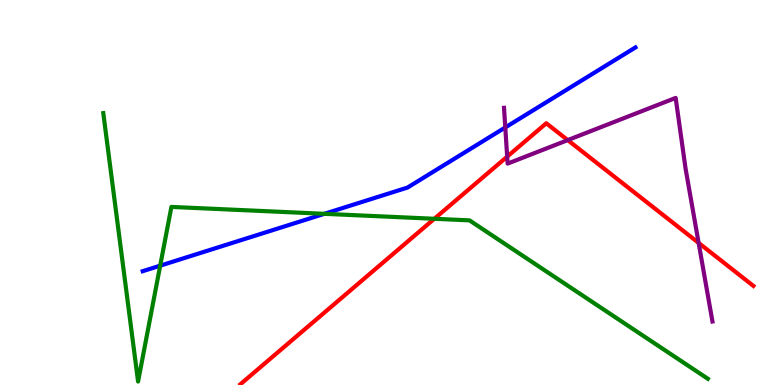[{'lines': ['blue', 'red'], 'intersections': []}, {'lines': ['green', 'red'], 'intersections': [{'x': 5.6, 'y': 4.32}]}, {'lines': ['purple', 'red'], 'intersections': [{'x': 6.54, 'y': 5.93}, {'x': 7.33, 'y': 6.36}, {'x': 9.01, 'y': 3.69}]}, {'lines': ['blue', 'green'], 'intersections': [{'x': 2.07, 'y': 3.1}, {'x': 4.19, 'y': 4.45}]}, {'lines': ['blue', 'purple'], 'intersections': [{'x': 6.52, 'y': 6.69}]}, {'lines': ['green', 'purple'], 'intersections': []}]